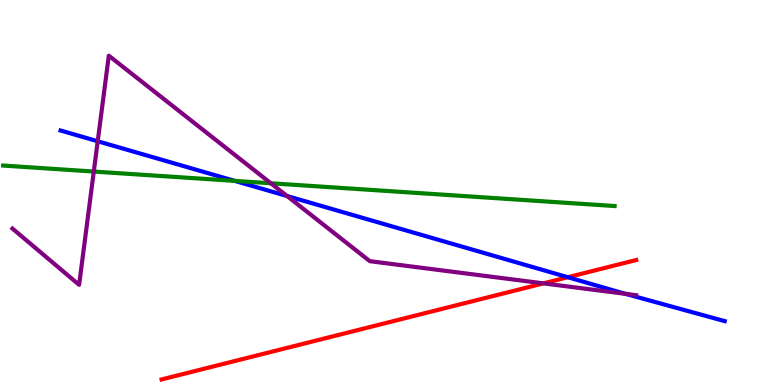[{'lines': ['blue', 'red'], 'intersections': [{'x': 7.33, 'y': 2.8}]}, {'lines': ['green', 'red'], 'intersections': []}, {'lines': ['purple', 'red'], 'intersections': [{'x': 7.01, 'y': 2.64}]}, {'lines': ['blue', 'green'], 'intersections': [{'x': 3.03, 'y': 5.3}]}, {'lines': ['blue', 'purple'], 'intersections': [{'x': 1.26, 'y': 6.33}, {'x': 3.7, 'y': 4.91}, {'x': 8.07, 'y': 2.37}]}, {'lines': ['green', 'purple'], 'intersections': [{'x': 1.21, 'y': 5.54}, {'x': 3.5, 'y': 5.24}]}]